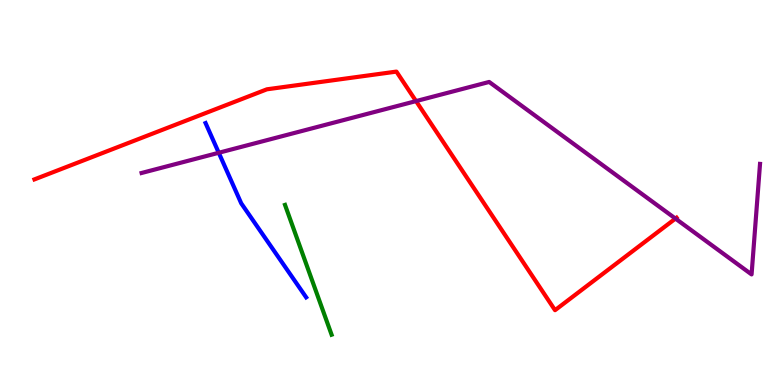[{'lines': ['blue', 'red'], 'intersections': []}, {'lines': ['green', 'red'], 'intersections': []}, {'lines': ['purple', 'red'], 'intersections': [{'x': 5.37, 'y': 7.37}, {'x': 8.72, 'y': 4.32}]}, {'lines': ['blue', 'green'], 'intersections': []}, {'lines': ['blue', 'purple'], 'intersections': [{'x': 2.82, 'y': 6.03}]}, {'lines': ['green', 'purple'], 'intersections': []}]